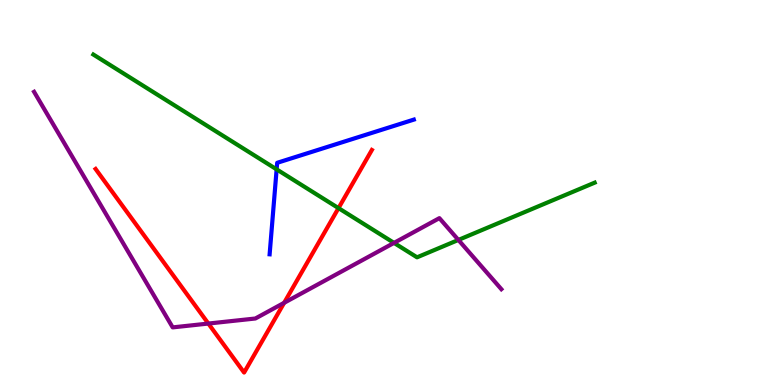[{'lines': ['blue', 'red'], 'intersections': []}, {'lines': ['green', 'red'], 'intersections': [{'x': 4.37, 'y': 4.59}]}, {'lines': ['purple', 'red'], 'intersections': [{'x': 2.69, 'y': 1.6}, {'x': 3.67, 'y': 2.13}]}, {'lines': ['blue', 'green'], 'intersections': [{'x': 3.57, 'y': 5.6}]}, {'lines': ['blue', 'purple'], 'intersections': []}, {'lines': ['green', 'purple'], 'intersections': [{'x': 5.08, 'y': 3.69}, {'x': 5.91, 'y': 3.77}]}]